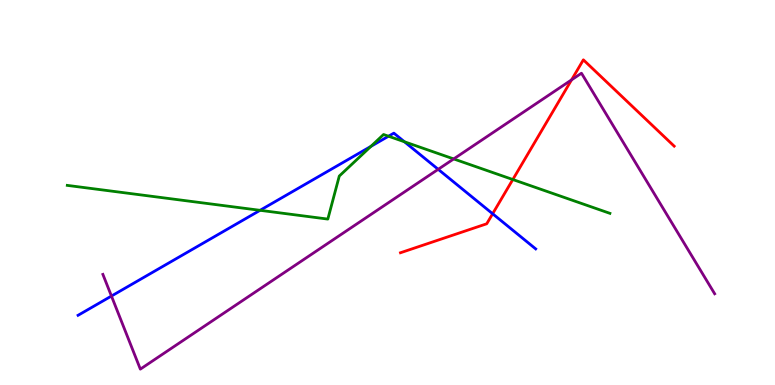[{'lines': ['blue', 'red'], 'intersections': [{'x': 6.36, 'y': 4.45}]}, {'lines': ['green', 'red'], 'intersections': [{'x': 6.62, 'y': 5.34}]}, {'lines': ['purple', 'red'], 'intersections': [{'x': 7.38, 'y': 7.93}]}, {'lines': ['blue', 'green'], 'intersections': [{'x': 3.36, 'y': 4.54}, {'x': 4.79, 'y': 6.2}, {'x': 5.01, 'y': 6.46}, {'x': 5.22, 'y': 6.32}]}, {'lines': ['blue', 'purple'], 'intersections': [{'x': 1.44, 'y': 2.31}, {'x': 5.65, 'y': 5.6}]}, {'lines': ['green', 'purple'], 'intersections': [{'x': 5.85, 'y': 5.87}]}]